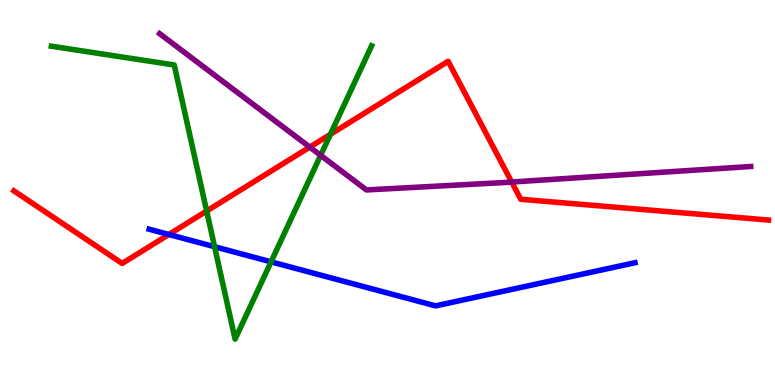[{'lines': ['blue', 'red'], 'intersections': [{'x': 2.18, 'y': 3.91}]}, {'lines': ['green', 'red'], 'intersections': [{'x': 2.67, 'y': 4.52}, {'x': 4.26, 'y': 6.51}]}, {'lines': ['purple', 'red'], 'intersections': [{'x': 4.0, 'y': 6.18}, {'x': 6.6, 'y': 5.27}]}, {'lines': ['blue', 'green'], 'intersections': [{'x': 2.77, 'y': 3.59}, {'x': 3.5, 'y': 3.2}]}, {'lines': ['blue', 'purple'], 'intersections': []}, {'lines': ['green', 'purple'], 'intersections': [{'x': 4.14, 'y': 5.97}]}]